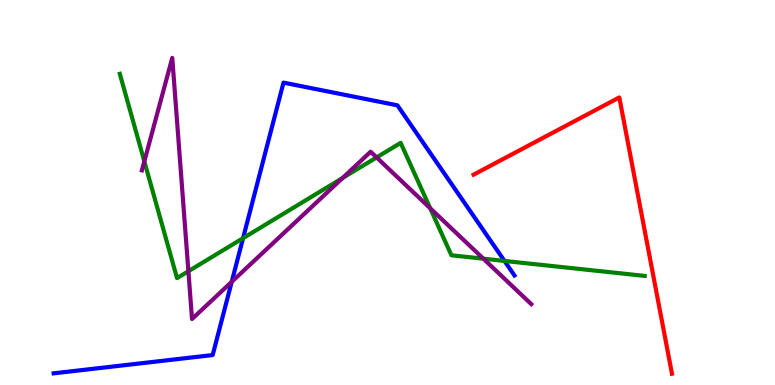[{'lines': ['blue', 'red'], 'intersections': []}, {'lines': ['green', 'red'], 'intersections': []}, {'lines': ['purple', 'red'], 'intersections': []}, {'lines': ['blue', 'green'], 'intersections': [{'x': 3.14, 'y': 3.81}, {'x': 6.51, 'y': 3.22}]}, {'lines': ['blue', 'purple'], 'intersections': [{'x': 2.99, 'y': 2.68}]}, {'lines': ['green', 'purple'], 'intersections': [{'x': 1.86, 'y': 5.81}, {'x': 2.43, 'y': 2.95}, {'x': 4.42, 'y': 5.38}, {'x': 4.86, 'y': 5.91}, {'x': 5.55, 'y': 4.59}, {'x': 6.24, 'y': 3.28}]}]